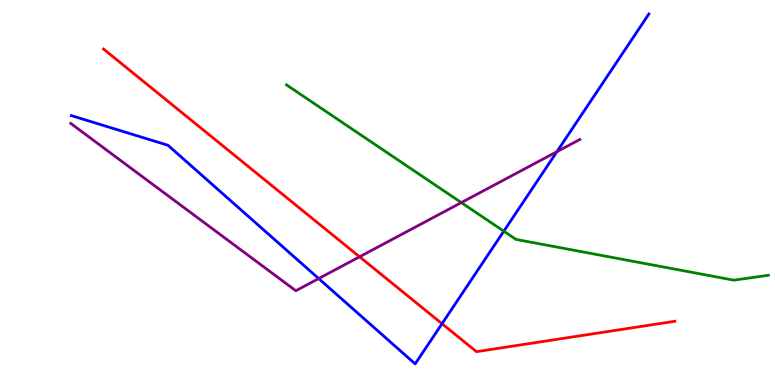[{'lines': ['blue', 'red'], 'intersections': [{'x': 5.7, 'y': 1.59}]}, {'lines': ['green', 'red'], 'intersections': []}, {'lines': ['purple', 'red'], 'intersections': [{'x': 4.64, 'y': 3.33}]}, {'lines': ['blue', 'green'], 'intersections': [{'x': 6.5, 'y': 3.99}]}, {'lines': ['blue', 'purple'], 'intersections': [{'x': 4.11, 'y': 2.76}, {'x': 7.19, 'y': 6.06}]}, {'lines': ['green', 'purple'], 'intersections': [{'x': 5.95, 'y': 4.74}]}]